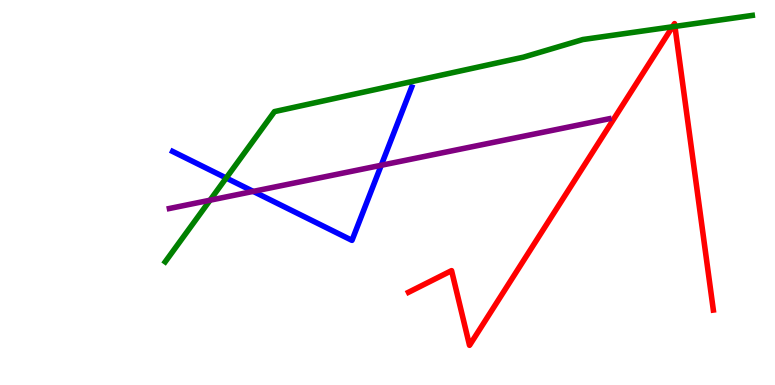[{'lines': ['blue', 'red'], 'intersections': []}, {'lines': ['green', 'red'], 'intersections': [{'x': 8.68, 'y': 9.3}, {'x': 8.71, 'y': 9.31}]}, {'lines': ['purple', 'red'], 'intersections': []}, {'lines': ['blue', 'green'], 'intersections': [{'x': 2.92, 'y': 5.38}]}, {'lines': ['blue', 'purple'], 'intersections': [{'x': 3.27, 'y': 5.03}, {'x': 4.92, 'y': 5.71}]}, {'lines': ['green', 'purple'], 'intersections': [{'x': 2.71, 'y': 4.8}]}]